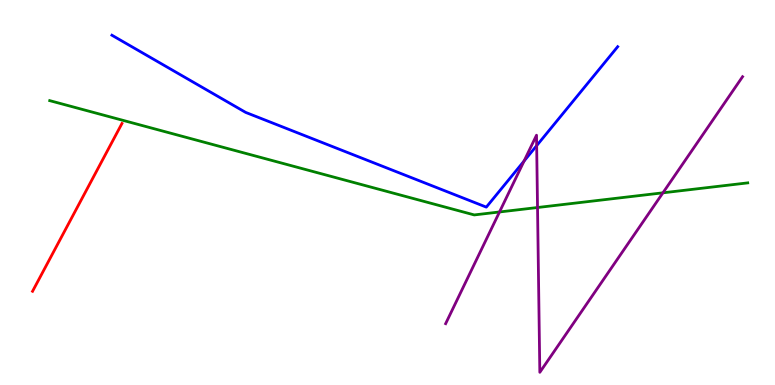[{'lines': ['blue', 'red'], 'intersections': []}, {'lines': ['green', 'red'], 'intersections': []}, {'lines': ['purple', 'red'], 'intersections': []}, {'lines': ['blue', 'green'], 'intersections': []}, {'lines': ['blue', 'purple'], 'intersections': [{'x': 6.76, 'y': 5.82}, {'x': 6.92, 'y': 6.22}]}, {'lines': ['green', 'purple'], 'intersections': [{'x': 6.45, 'y': 4.49}, {'x': 6.94, 'y': 4.61}, {'x': 8.55, 'y': 4.99}]}]